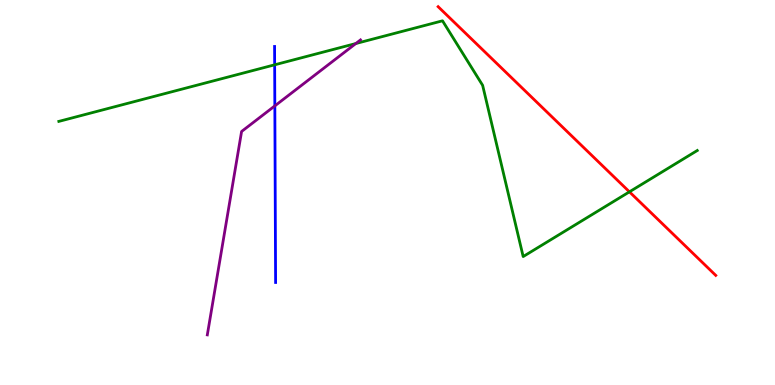[{'lines': ['blue', 'red'], 'intersections': []}, {'lines': ['green', 'red'], 'intersections': [{'x': 8.12, 'y': 5.02}]}, {'lines': ['purple', 'red'], 'intersections': []}, {'lines': ['blue', 'green'], 'intersections': [{'x': 3.54, 'y': 8.32}]}, {'lines': ['blue', 'purple'], 'intersections': [{'x': 3.55, 'y': 7.25}]}, {'lines': ['green', 'purple'], 'intersections': [{'x': 4.59, 'y': 8.87}]}]